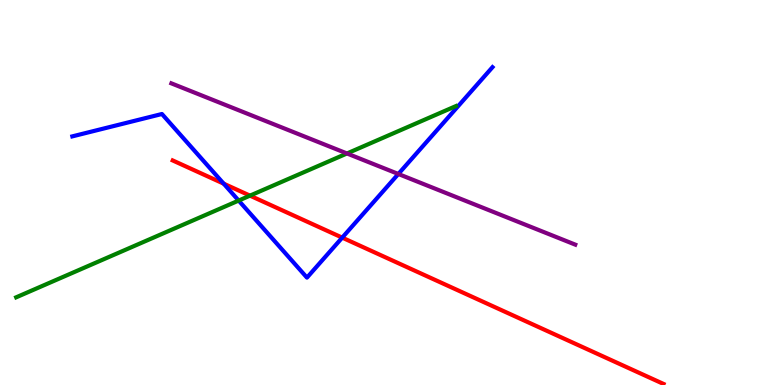[{'lines': ['blue', 'red'], 'intersections': [{'x': 2.89, 'y': 5.23}, {'x': 4.42, 'y': 3.83}]}, {'lines': ['green', 'red'], 'intersections': [{'x': 3.23, 'y': 4.92}]}, {'lines': ['purple', 'red'], 'intersections': []}, {'lines': ['blue', 'green'], 'intersections': [{'x': 3.08, 'y': 4.79}]}, {'lines': ['blue', 'purple'], 'intersections': [{'x': 5.14, 'y': 5.48}]}, {'lines': ['green', 'purple'], 'intersections': [{'x': 4.48, 'y': 6.01}]}]